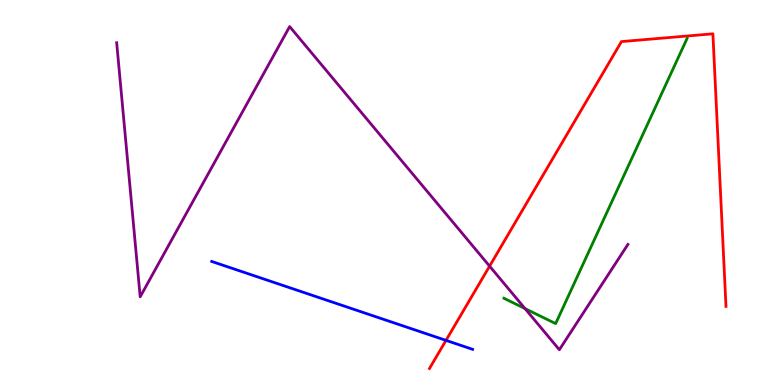[{'lines': ['blue', 'red'], 'intersections': [{'x': 5.75, 'y': 1.16}]}, {'lines': ['green', 'red'], 'intersections': []}, {'lines': ['purple', 'red'], 'intersections': [{'x': 6.32, 'y': 3.09}]}, {'lines': ['blue', 'green'], 'intersections': []}, {'lines': ['blue', 'purple'], 'intersections': []}, {'lines': ['green', 'purple'], 'intersections': [{'x': 6.77, 'y': 1.98}]}]